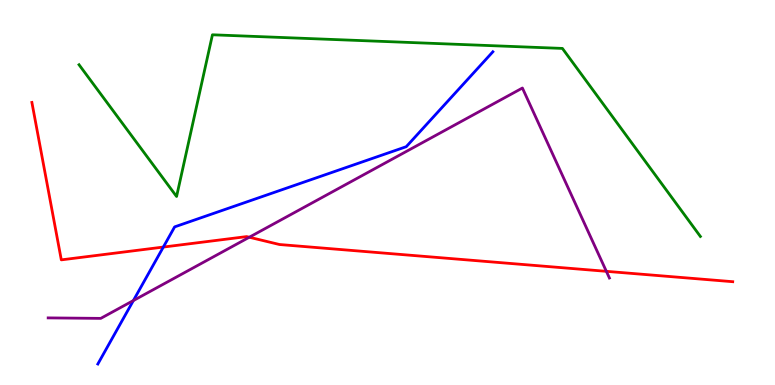[{'lines': ['blue', 'red'], 'intersections': [{'x': 2.11, 'y': 3.58}]}, {'lines': ['green', 'red'], 'intersections': []}, {'lines': ['purple', 'red'], 'intersections': [{'x': 3.22, 'y': 3.84}, {'x': 7.82, 'y': 2.95}]}, {'lines': ['blue', 'green'], 'intersections': []}, {'lines': ['blue', 'purple'], 'intersections': [{'x': 1.72, 'y': 2.19}]}, {'lines': ['green', 'purple'], 'intersections': []}]